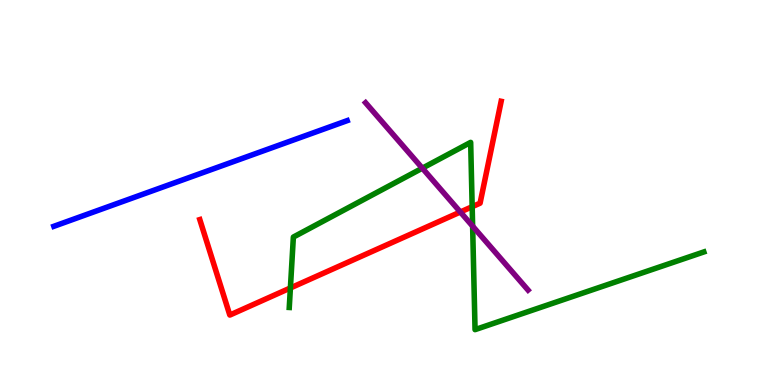[{'lines': ['blue', 'red'], 'intersections': []}, {'lines': ['green', 'red'], 'intersections': [{'x': 3.75, 'y': 2.52}, {'x': 6.09, 'y': 4.63}]}, {'lines': ['purple', 'red'], 'intersections': [{'x': 5.94, 'y': 4.49}]}, {'lines': ['blue', 'green'], 'intersections': []}, {'lines': ['blue', 'purple'], 'intersections': []}, {'lines': ['green', 'purple'], 'intersections': [{'x': 5.45, 'y': 5.63}, {'x': 6.1, 'y': 4.13}]}]